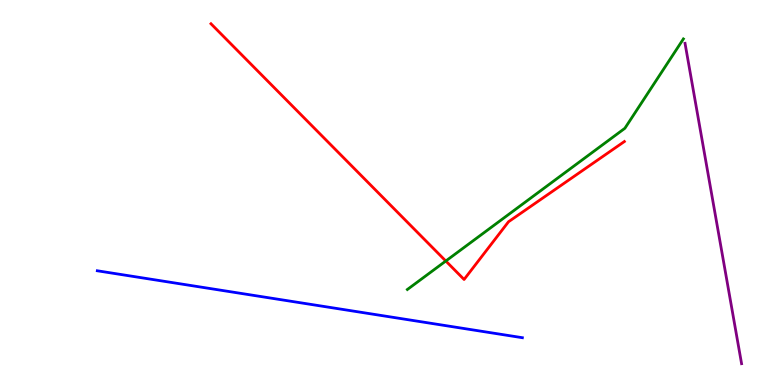[{'lines': ['blue', 'red'], 'intersections': []}, {'lines': ['green', 'red'], 'intersections': [{'x': 5.75, 'y': 3.22}]}, {'lines': ['purple', 'red'], 'intersections': []}, {'lines': ['blue', 'green'], 'intersections': []}, {'lines': ['blue', 'purple'], 'intersections': []}, {'lines': ['green', 'purple'], 'intersections': []}]